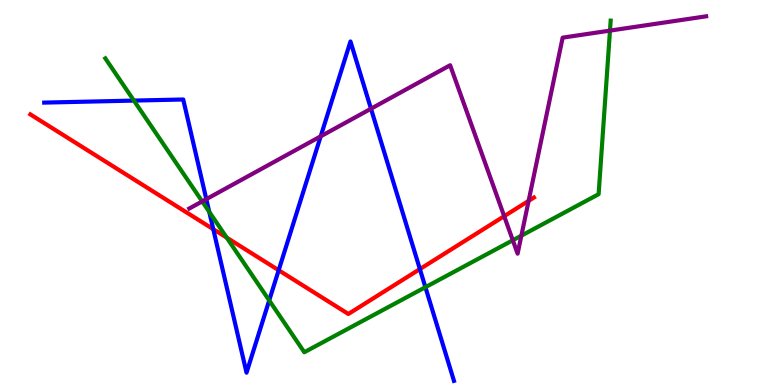[{'lines': ['blue', 'red'], 'intersections': [{'x': 2.75, 'y': 4.05}, {'x': 3.6, 'y': 2.98}, {'x': 5.42, 'y': 3.01}]}, {'lines': ['green', 'red'], 'intersections': [{'x': 2.93, 'y': 3.83}]}, {'lines': ['purple', 'red'], 'intersections': [{'x': 6.51, 'y': 4.38}, {'x': 6.82, 'y': 4.78}]}, {'lines': ['blue', 'green'], 'intersections': [{'x': 1.73, 'y': 7.39}, {'x': 2.7, 'y': 4.5}, {'x': 3.47, 'y': 2.2}, {'x': 5.49, 'y': 2.54}]}, {'lines': ['blue', 'purple'], 'intersections': [{'x': 2.66, 'y': 4.83}, {'x': 4.14, 'y': 6.46}, {'x': 4.79, 'y': 7.18}]}, {'lines': ['green', 'purple'], 'intersections': [{'x': 2.61, 'y': 4.77}, {'x': 6.62, 'y': 3.76}, {'x': 6.73, 'y': 3.88}, {'x': 7.87, 'y': 9.2}]}]